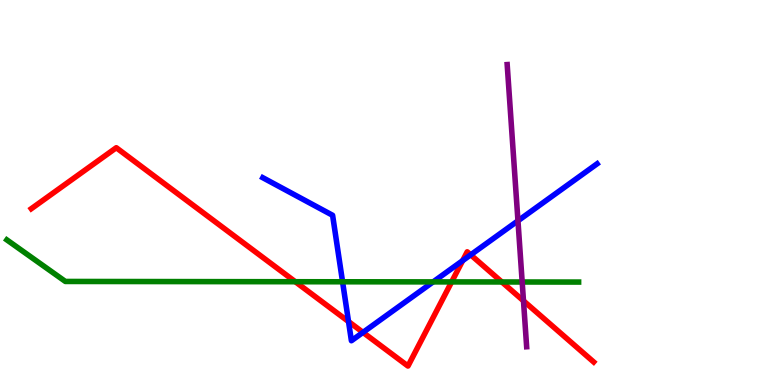[{'lines': ['blue', 'red'], 'intersections': [{'x': 4.5, 'y': 1.65}, {'x': 4.68, 'y': 1.37}, {'x': 5.97, 'y': 3.23}, {'x': 6.07, 'y': 3.38}]}, {'lines': ['green', 'red'], 'intersections': [{'x': 3.81, 'y': 2.68}, {'x': 5.83, 'y': 2.68}, {'x': 6.48, 'y': 2.68}]}, {'lines': ['purple', 'red'], 'intersections': [{'x': 6.75, 'y': 2.19}]}, {'lines': ['blue', 'green'], 'intersections': [{'x': 4.42, 'y': 2.68}, {'x': 5.59, 'y': 2.68}]}, {'lines': ['blue', 'purple'], 'intersections': [{'x': 6.68, 'y': 4.26}]}, {'lines': ['green', 'purple'], 'intersections': [{'x': 6.74, 'y': 2.68}]}]